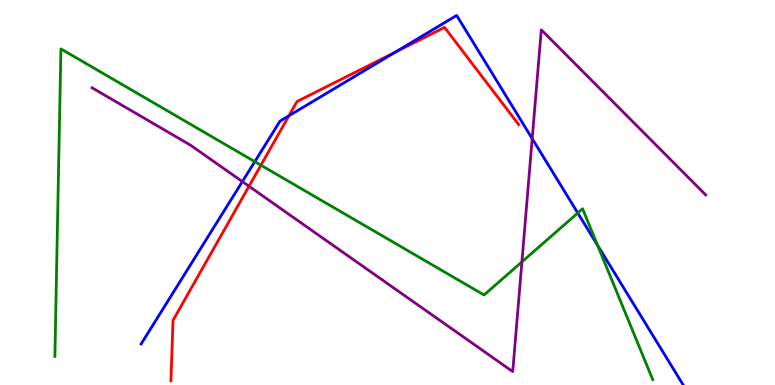[{'lines': ['blue', 'red'], 'intersections': [{'x': 3.73, 'y': 6.99}, {'x': 5.1, 'y': 8.64}]}, {'lines': ['green', 'red'], 'intersections': [{'x': 3.37, 'y': 5.71}]}, {'lines': ['purple', 'red'], 'intersections': [{'x': 3.21, 'y': 5.16}]}, {'lines': ['blue', 'green'], 'intersections': [{'x': 3.29, 'y': 5.8}, {'x': 7.46, 'y': 4.47}, {'x': 7.71, 'y': 3.63}]}, {'lines': ['blue', 'purple'], 'intersections': [{'x': 3.13, 'y': 5.28}, {'x': 6.87, 'y': 6.4}]}, {'lines': ['green', 'purple'], 'intersections': [{'x': 6.73, 'y': 3.2}]}]